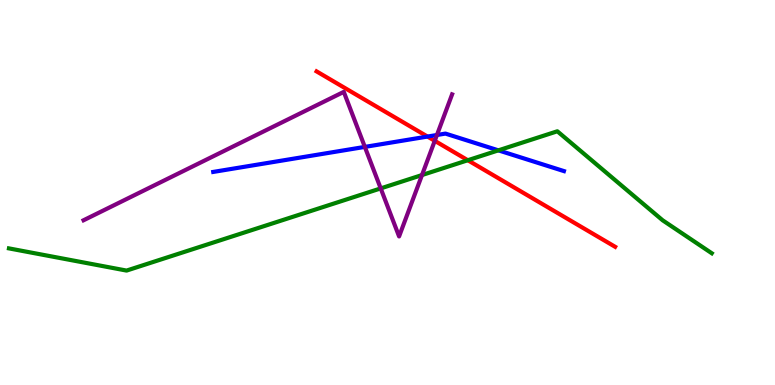[{'lines': ['blue', 'red'], 'intersections': [{'x': 5.52, 'y': 6.45}]}, {'lines': ['green', 'red'], 'intersections': [{'x': 6.04, 'y': 5.84}]}, {'lines': ['purple', 'red'], 'intersections': [{'x': 5.61, 'y': 6.34}]}, {'lines': ['blue', 'green'], 'intersections': [{'x': 6.43, 'y': 6.09}]}, {'lines': ['blue', 'purple'], 'intersections': [{'x': 4.71, 'y': 6.18}, {'x': 5.64, 'y': 6.49}]}, {'lines': ['green', 'purple'], 'intersections': [{'x': 4.91, 'y': 5.11}, {'x': 5.45, 'y': 5.45}]}]